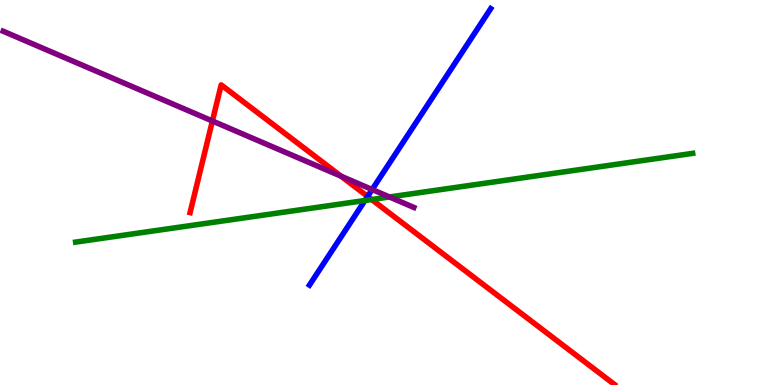[{'lines': ['blue', 'red'], 'intersections': [{'x': 4.74, 'y': 4.9}]}, {'lines': ['green', 'red'], 'intersections': [{'x': 4.8, 'y': 4.82}]}, {'lines': ['purple', 'red'], 'intersections': [{'x': 2.74, 'y': 6.86}, {'x': 4.4, 'y': 5.42}]}, {'lines': ['blue', 'green'], 'intersections': [{'x': 4.71, 'y': 4.79}]}, {'lines': ['blue', 'purple'], 'intersections': [{'x': 4.8, 'y': 5.08}]}, {'lines': ['green', 'purple'], 'intersections': [{'x': 5.03, 'y': 4.88}]}]